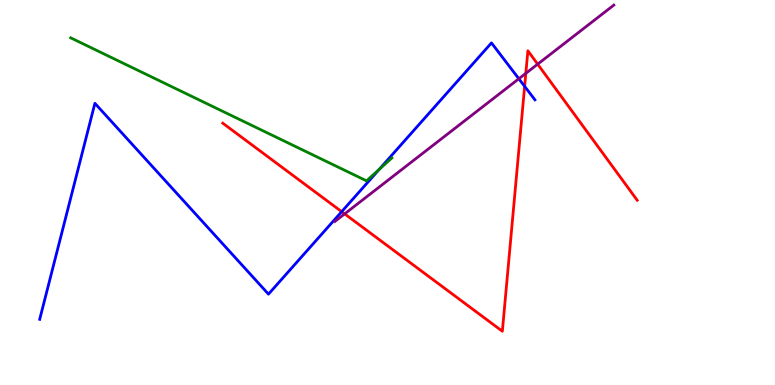[{'lines': ['blue', 'red'], 'intersections': [{'x': 4.41, 'y': 4.5}, {'x': 6.77, 'y': 7.76}]}, {'lines': ['green', 'red'], 'intersections': []}, {'lines': ['purple', 'red'], 'intersections': [{'x': 4.45, 'y': 4.44}, {'x': 6.78, 'y': 8.09}, {'x': 6.94, 'y': 8.33}]}, {'lines': ['blue', 'green'], 'intersections': [{'x': 4.89, 'y': 5.6}]}, {'lines': ['blue', 'purple'], 'intersections': [{'x': 6.69, 'y': 7.95}]}, {'lines': ['green', 'purple'], 'intersections': []}]